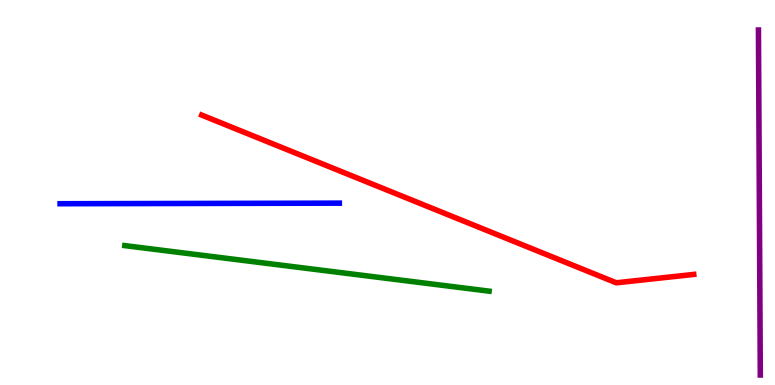[{'lines': ['blue', 'red'], 'intersections': []}, {'lines': ['green', 'red'], 'intersections': []}, {'lines': ['purple', 'red'], 'intersections': []}, {'lines': ['blue', 'green'], 'intersections': []}, {'lines': ['blue', 'purple'], 'intersections': []}, {'lines': ['green', 'purple'], 'intersections': []}]